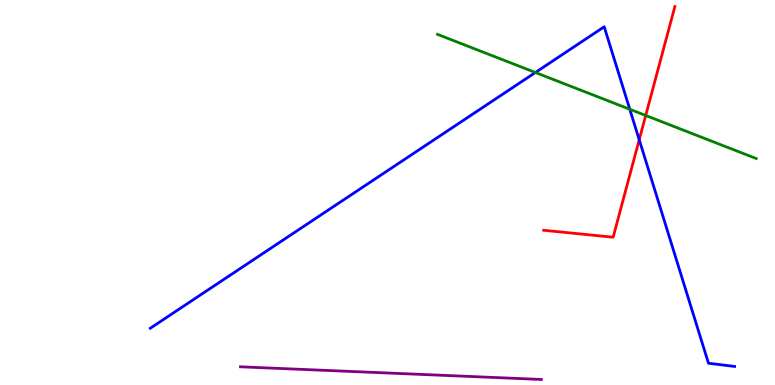[{'lines': ['blue', 'red'], 'intersections': [{'x': 8.25, 'y': 6.37}]}, {'lines': ['green', 'red'], 'intersections': [{'x': 8.33, 'y': 7.0}]}, {'lines': ['purple', 'red'], 'intersections': []}, {'lines': ['blue', 'green'], 'intersections': [{'x': 6.91, 'y': 8.12}, {'x': 8.13, 'y': 7.16}]}, {'lines': ['blue', 'purple'], 'intersections': []}, {'lines': ['green', 'purple'], 'intersections': []}]